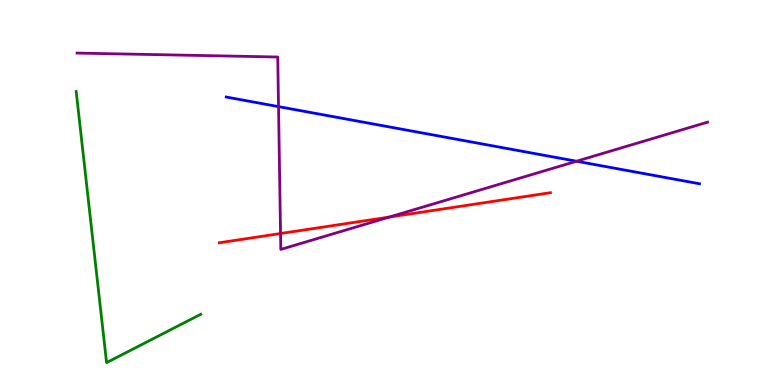[{'lines': ['blue', 'red'], 'intersections': []}, {'lines': ['green', 'red'], 'intersections': []}, {'lines': ['purple', 'red'], 'intersections': [{'x': 3.62, 'y': 3.93}, {'x': 5.02, 'y': 4.36}]}, {'lines': ['blue', 'green'], 'intersections': []}, {'lines': ['blue', 'purple'], 'intersections': [{'x': 3.59, 'y': 7.23}, {'x': 7.44, 'y': 5.81}]}, {'lines': ['green', 'purple'], 'intersections': []}]